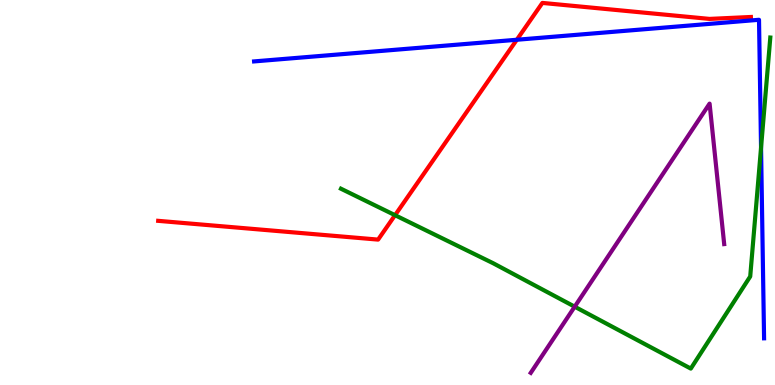[{'lines': ['blue', 'red'], 'intersections': [{'x': 6.67, 'y': 8.97}]}, {'lines': ['green', 'red'], 'intersections': [{'x': 5.1, 'y': 4.41}]}, {'lines': ['purple', 'red'], 'intersections': []}, {'lines': ['blue', 'green'], 'intersections': [{'x': 9.82, 'y': 6.17}]}, {'lines': ['blue', 'purple'], 'intersections': []}, {'lines': ['green', 'purple'], 'intersections': [{'x': 7.42, 'y': 2.03}]}]